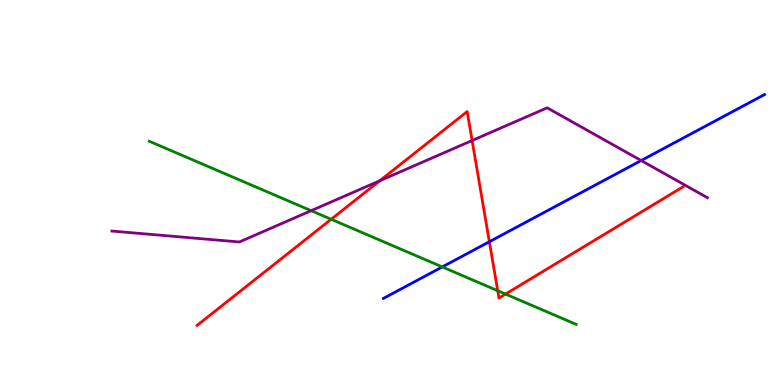[{'lines': ['blue', 'red'], 'intersections': [{'x': 6.31, 'y': 3.72}]}, {'lines': ['green', 'red'], 'intersections': [{'x': 4.27, 'y': 4.3}, {'x': 6.42, 'y': 2.45}, {'x': 6.52, 'y': 2.36}]}, {'lines': ['purple', 'red'], 'intersections': [{'x': 4.9, 'y': 5.3}, {'x': 6.09, 'y': 6.35}]}, {'lines': ['blue', 'green'], 'intersections': [{'x': 5.71, 'y': 3.07}]}, {'lines': ['blue', 'purple'], 'intersections': [{'x': 8.27, 'y': 5.83}]}, {'lines': ['green', 'purple'], 'intersections': [{'x': 4.01, 'y': 4.53}]}]